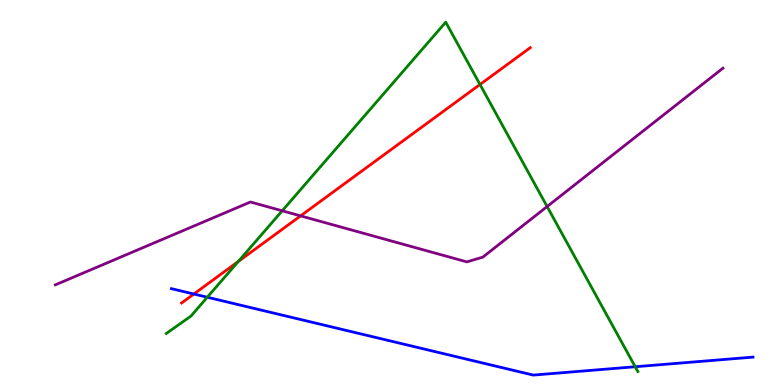[{'lines': ['blue', 'red'], 'intersections': [{'x': 2.5, 'y': 2.36}]}, {'lines': ['green', 'red'], 'intersections': [{'x': 3.07, 'y': 3.21}, {'x': 6.19, 'y': 7.81}]}, {'lines': ['purple', 'red'], 'intersections': [{'x': 3.88, 'y': 4.39}]}, {'lines': ['blue', 'green'], 'intersections': [{'x': 2.67, 'y': 2.28}, {'x': 8.2, 'y': 0.474}]}, {'lines': ['blue', 'purple'], 'intersections': []}, {'lines': ['green', 'purple'], 'intersections': [{'x': 3.64, 'y': 4.52}, {'x': 7.06, 'y': 4.64}]}]